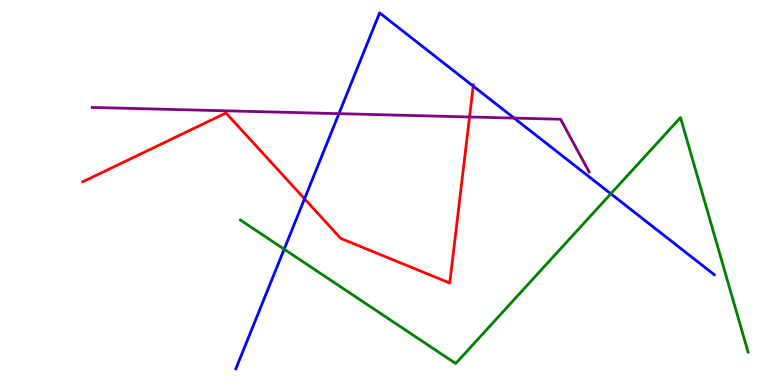[{'lines': ['blue', 'red'], 'intersections': [{'x': 3.93, 'y': 4.84}, {'x': 6.11, 'y': 7.76}]}, {'lines': ['green', 'red'], 'intersections': []}, {'lines': ['purple', 'red'], 'intersections': [{'x': 6.06, 'y': 6.96}]}, {'lines': ['blue', 'green'], 'intersections': [{'x': 3.67, 'y': 3.53}, {'x': 7.88, 'y': 4.97}]}, {'lines': ['blue', 'purple'], 'intersections': [{'x': 4.37, 'y': 7.05}, {'x': 6.63, 'y': 6.93}]}, {'lines': ['green', 'purple'], 'intersections': []}]